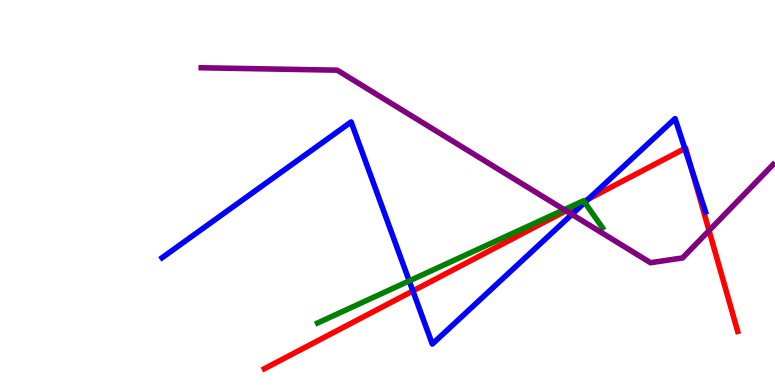[{'lines': ['blue', 'red'], 'intersections': [{'x': 5.33, 'y': 2.44}, {'x': 7.59, 'y': 4.83}, {'x': 8.84, 'y': 6.14}, {'x': 8.92, 'y': 5.61}]}, {'lines': ['green', 'red'], 'intersections': [{'x': 7.54, 'y': 4.77}]}, {'lines': ['purple', 'red'], 'intersections': [{'x': 7.3, 'y': 4.53}, {'x': 9.15, 'y': 4.01}]}, {'lines': ['blue', 'green'], 'intersections': [{'x': 5.28, 'y': 2.7}, {'x': 7.55, 'y': 4.74}]}, {'lines': ['blue', 'purple'], 'intersections': [{'x': 7.38, 'y': 4.43}]}, {'lines': ['green', 'purple'], 'intersections': [{'x': 7.28, 'y': 4.55}]}]